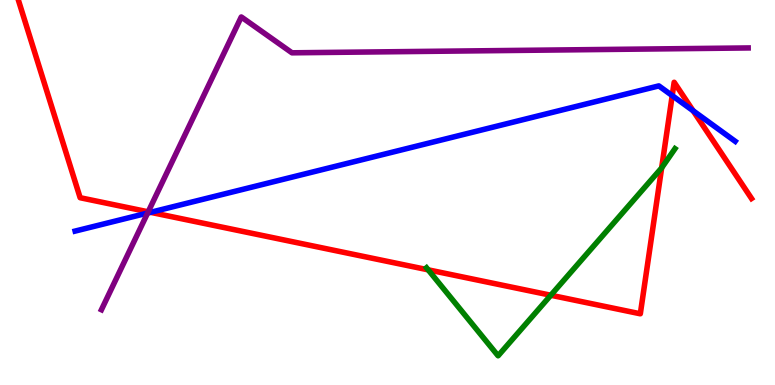[{'lines': ['blue', 'red'], 'intersections': [{'x': 1.94, 'y': 4.49}, {'x': 8.67, 'y': 7.52}, {'x': 8.94, 'y': 7.12}]}, {'lines': ['green', 'red'], 'intersections': [{'x': 5.52, 'y': 2.99}, {'x': 7.11, 'y': 2.33}, {'x': 8.54, 'y': 5.64}]}, {'lines': ['purple', 'red'], 'intersections': [{'x': 1.91, 'y': 4.5}]}, {'lines': ['blue', 'green'], 'intersections': []}, {'lines': ['blue', 'purple'], 'intersections': [{'x': 1.9, 'y': 4.47}]}, {'lines': ['green', 'purple'], 'intersections': []}]